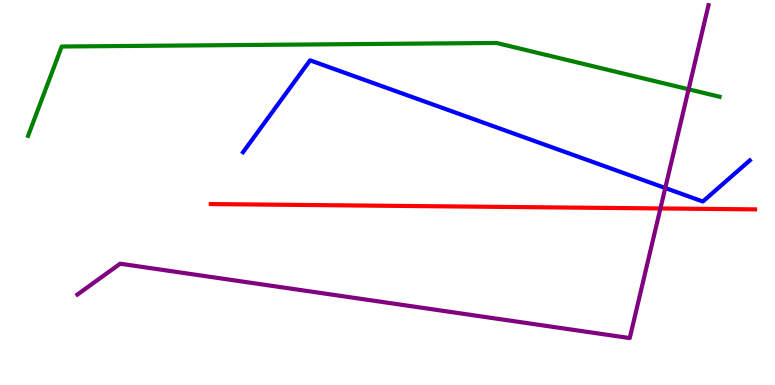[{'lines': ['blue', 'red'], 'intersections': []}, {'lines': ['green', 'red'], 'intersections': []}, {'lines': ['purple', 'red'], 'intersections': [{'x': 8.52, 'y': 4.59}]}, {'lines': ['blue', 'green'], 'intersections': []}, {'lines': ['blue', 'purple'], 'intersections': [{'x': 8.58, 'y': 5.12}]}, {'lines': ['green', 'purple'], 'intersections': [{'x': 8.89, 'y': 7.68}]}]